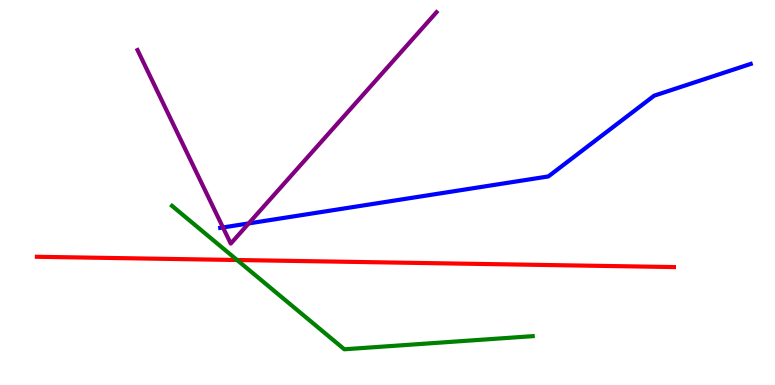[{'lines': ['blue', 'red'], 'intersections': []}, {'lines': ['green', 'red'], 'intersections': [{'x': 3.06, 'y': 3.25}]}, {'lines': ['purple', 'red'], 'intersections': []}, {'lines': ['blue', 'green'], 'intersections': []}, {'lines': ['blue', 'purple'], 'intersections': [{'x': 2.88, 'y': 4.09}, {'x': 3.21, 'y': 4.2}]}, {'lines': ['green', 'purple'], 'intersections': []}]